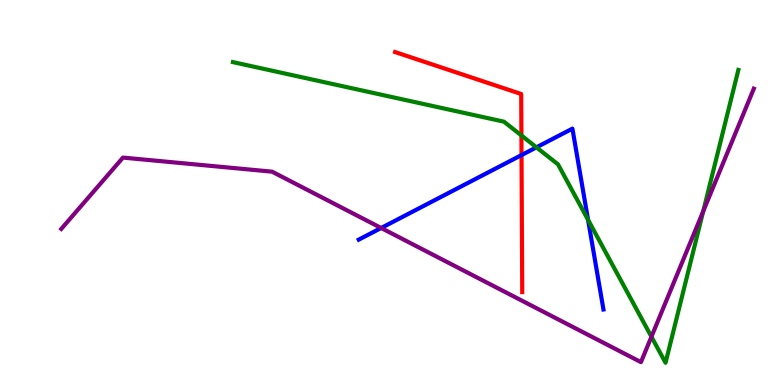[{'lines': ['blue', 'red'], 'intersections': [{'x': 6.73, 'y': 5.97}]}, {'lines': ['green', 'red'], 'intersections': [{'x': 6.73, 'y': 6.48}]}, {'lines': ['purple', 'red'], 'intersections': []}, {'lines': ['blue', 'green'], 'intersections': [{'x': 6.92, 'y': 6.17}, {'x': 7.59, 'y': 4.29}]}, {'lines': ['blue', 'purple'], 'intersections': [{'x': 4.92, 'y': 4.08}]}, {'lines': ['green', 'purple'], 'intersections': [{'x': 8.41, 'y': 1.25}, {'x': 9.07, 'y': 4.51}]}]